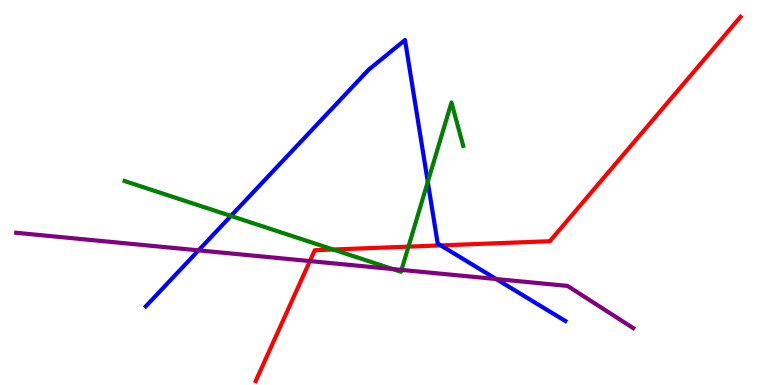[{'lines': ['blue', 'red'], 'intersections': [{'x': 5.69, 'y': 3.63}]}, {'lines': ['green', 'red'], 'intersections': [{'x': 4.3, 'y': 3.52}, {'x': 5.27, 'y': 3.59}]}, {'lines': ['purple', 'red'], 'intersections': [{'x': 4.0, 'y': 3.22}]}, {'lines': ['blue', 'green'], 'intersections': [{'x': 2.98, 'y': 4.39}, {'x': 5.52, 'y': 5.28}]}, {'lines': ['blue', 'purple'], 'intersections': [{'x': 2.56, 'y': 3.5}, {'x': 6.4, 'y': 2.75}]}, {'lines': ['green', 'purple'], 'intersections': [{'x': 5.07, 'y': 3.01}, {'x': 5.18, 'y': 2.99}]}]